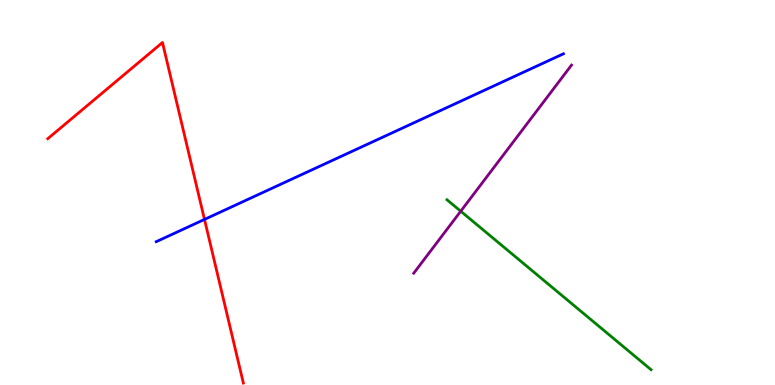[{'lines': ['blue', 'red'], 'intersections': [{'x': 2.64, 'y': 4.3}]}, {'lines': ['green', 'red'], 'intersections': []}, {'lines': ['purple', 'red'], 'intersections': []}, {'lines': ['blue', 'green'], 'intersections': []}, {'lines': ['blue', 'purple'], 'intersections': []}, {'lines': ['green', 'purple'], 'intersections': [{'x': 5.95, 'y': 4.51}]}]